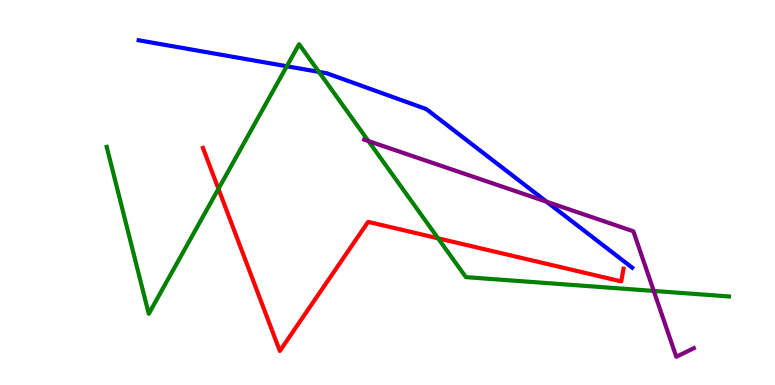[{'lines': ['blue', 'red'], 'intersections': []}, {'lines': ['green', 'red'], 'intersections': [{'x': 2.82, 'y': 5.1}, {'x': 5.65, 'y': 3.81}]}, {'lines': ['purple', 'red'], 'intersections': []}, {'lines': ['blue', 'green'], 'intersections': [{'x': 3.7, 'y': 8.28}, {'x': 4.11, 'y': 8.13}]}, {'lines': ['blue', 'purple'], 'intersections': [{'x': 7.05, 'y': 4.76}]}, {'lines': ['green', 'purple'], 'intersections': [{'x': 4.75, 'y': 6.34}, {'x': 8.44, 'y': 2.44}]}]